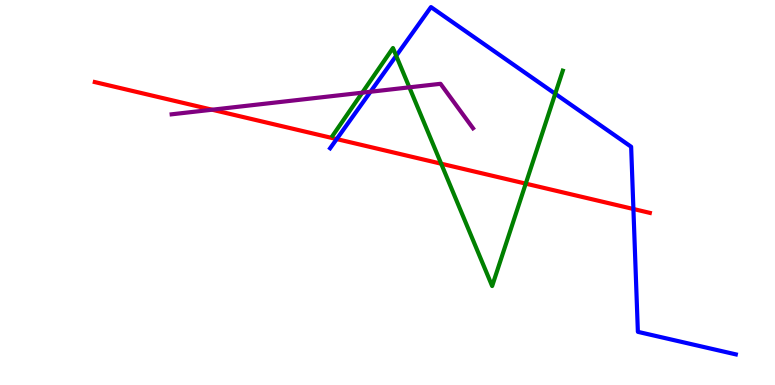[{'lines': ['blue', 'red'], 'intersections': [{'x': 4.34, 'y': 6.39}, {'x': 8.17, 'y': 4.57}]}, {'lines': ['green', 'red'], 'intersections': [{'x': 5.69, 'y': 5.75}, {'x': 6.78, 'y': 5.23}]}, {'lines': ['purple', 'red'], 'intersections': [{'x': 2.74, 'y': 7.15}]}, {'lines': ['blue', 'green'], 'intersections': [{'x': 5.11, 'y': 8.55}, {'x': 7.16, 'y': 7.56}]}, {'lines': ['blue', 'purple'], 'intersections': [{'x': 4.78, 'y': 7.62}]}, {'lines': ['green', 'purple'], 'intersections': [{'x': 4.67, 'y': 7.59}, {'x': 5.28, 'y': 7.73}]}]